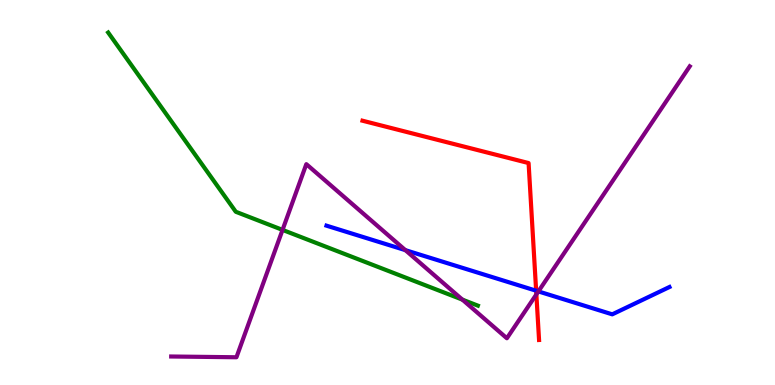[{'lines': ['blue', 'red'], 'intersections': [{'x': 6.92, 'y': 2.45}]}, {'lines': ['green', 'red'], 'intersections': []}, {'lines': ['purple', 'red'], 'intersections': [{'x': 6.92, 'y': 2.35}]}, {'lines': ['blue', 'green'], 'intersections': []}, {'lines': ['blue', 'purple'], 'intersections': [{'x': 5.23, 'y': 3.5}, {'x': 6.95, 'y': 2.43}]}, {'lines': ['green', 'purple'], 'intersections': [{'x': 3.65, 'y': 4.03}, {'x': 5.97, 'y': 2.22}]}]